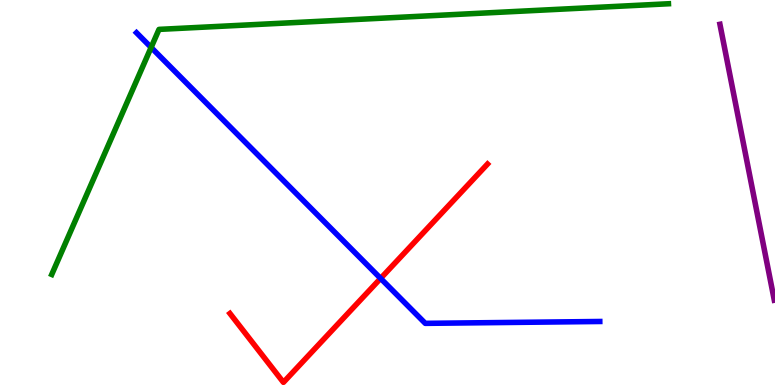[{'lines': ['blue', 'red'], 'intersections': [{'x': 4.91, 'y': 2.77}]}, {'lines': ['green', 'red'], 'intersections': []}, {'lines': ['purple', 'red'], 'intersections': []}, {'lines': ['blue', 'green'], 'intersections': [{'x': 1.95, 'y': 8.77}]}, {'lines': ['blue', 'purple'], 'intersections': []}, {'lines': ['green', 'purple'], 'intersections': []}]